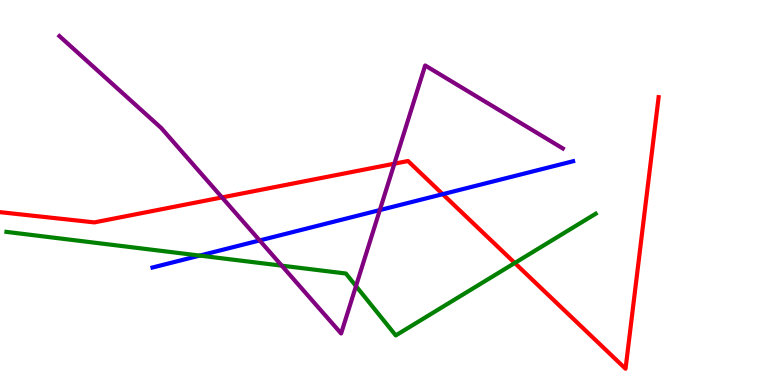[{'lines': ['blue', 'red'], 'intersections': [{'x': 5.71, 'y': 4.96}]}, {'lines': ['green', 'red'], 'intersections': [{'x': 6.64, 'y': 3.17}]}, {'lines': ['purple', 'red'], 'intersections': [{'x': 2.86, 'y': 4.87}, {'x': 5.09, 'y': 5.75}]}, {'lines': ['blue', 'green'], 'intersections': [{'x': 2.58, 'y': 3.36}]}, {'lines': ['blue', 'purple'], 'intersections': [{'x': 3.35, 'y': 3.75}, {'x': 4.9, 'y': 4.54}]}, {'lines': ['green', 'purple'], 'intersections': [{'x': 3.64, 'y': 3.1}, {'x': 4.59, 'y': 2.57}]}]